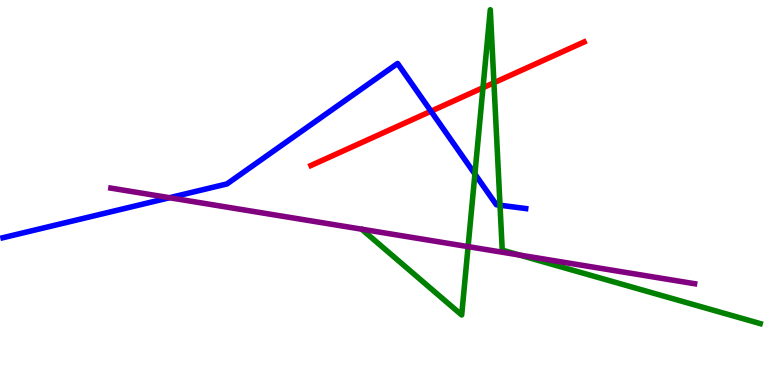[{'lines': ['blue', 'red'], 'intersections': [{'x': 5.56, 'y': 7.11}]}, {'lines': ['green', 'red'], 'intersections': [{'x': 6.23, 'y': 7.72}, {'x': 6.37, 'y': 7.85}]}, {'lines': ['purple', 'red'], 'intersections': []}, {'lines': ['blue', 'green'], 'intersections': [{'x': 6.13, 'y': 5.48}, {'x': 6.45, 'y': 4.67}]}, {'lines': ['blue', 'purple'], 'intersections': [{'x': 2.19, 'y': 4.86}]}, {'lines': ['green', 'purple'], 'intersections': [{'x': 6.04, 'y': 3.59}, {'x': 6.7, 'y': 3.38}]}]